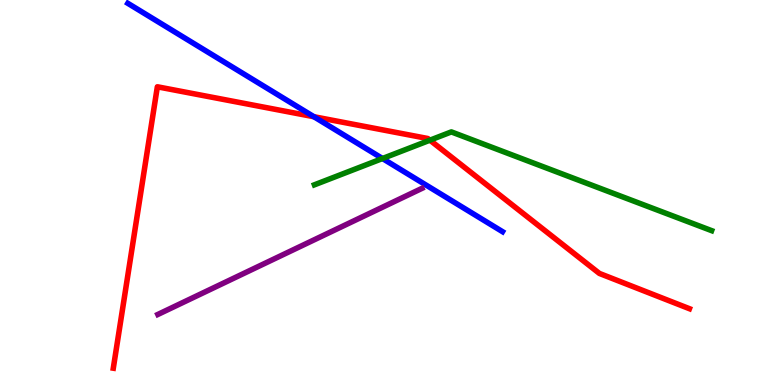[{'lines': ['blue', 'red'], 'intersections': [{'x': 4.05, 'y': 6.97}]}, {'lines': ['green', 'red'], 'intersections': [{'x': 5.55, 'y': 6.36}]}, {'lines': ['purple', 'red'], 'intersections': []}, {'lines': ['blue', 'green'], 'intersections': [{'x': 4.94, 'y': 5.88}]}, {'lines': ['blue', 'purple'], 'intersections': []}, {'lines': ['green', 'purple'], 'intersections': []}]